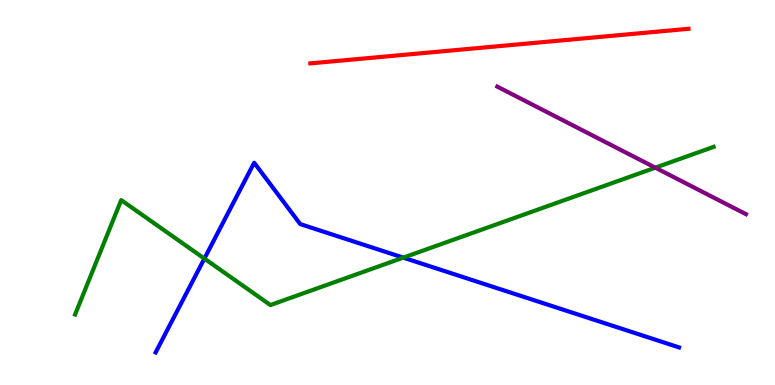[{'lines': ['blue', 'red'], 'intersections': []}, {'lines': ['green', 'red'], 'intersections': []}, {'lines': ['purple', 'red'], 'intersections': []}, {'lines': ['blue', 'green'], 'intersections': [{'x': 2.64, 'y': 3.28}, {'x': 5.2, 'y': 3.31}]}, {'lines': ['blue', 'purple'], 'intersections': []}, {'lines': ['green', 'purple'], 'intersections': [{'x': 8.46, 'y': 5.64}]}]